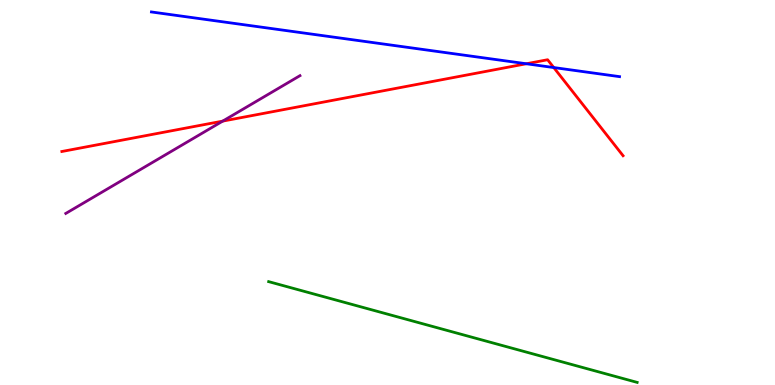[{'lines': ['blue', 'red'], 'intersections': [{'x': 6.79, 'y': 8.34}, {'x': 7.15, 'y': 8.25}]}, {'lines': ['green', 'red'], 'intersections': []}, {'lines': ['purple', 'red'], 'intersections': [{'x': 2.87, 'y': 6.85}]}, {'lines': ['blue', 'green'], 'intersections': []}, {'lines': ['blue', 'purple'], 'intersections': []}, {'lines': ['green', 'purple'], 'intersections': []}]